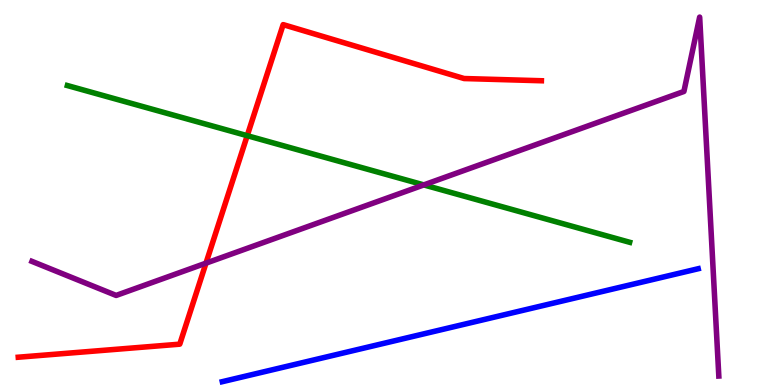[{'lines': ['blue', 'red'], 'intersections': []}, {'lines': ['green', 'red'], 'intersections': [{'x': 3.19, 'y': 6.48}]}, {'lines': ['purple', 'red'], 'intersections': [{'x': 2.66, 'y': 3.16}]}, {'lines': ['blue', 'green'], 'intersections': []}, {'lines': ['blue', 'purple'], 'intersections': []}, {'lines': ['green', 'purple'], 'intersections': [{'x': 5.47, 'y': 5.2}]}]